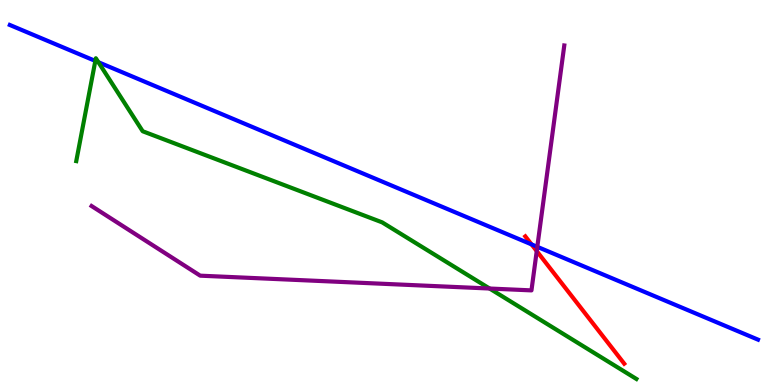[{'lines': ['blue', 'red'], 'intersections': [{'x': 6.86, 'y': 3.65}]}, {'lines': ['green', 'red'], 'intersections': []}, {'lines': ['purple', 'red'], 'intersections': [{'x': 6.93, 'y': 3.48}]}, {'lines': ['blue', 'green'], 'intersections': [{'x': 1.23, 'y': 8.42}, {'x': 1.27, 'y': 8.38}]}, {'lines': ['blue', 'purple'], 'intersections': [{'x': 6.93, 'y': 3.59}]}, {'lines': ['green', 'purple'], 'intersections': [{'x': 6.32, 'y': 2.51}]}]